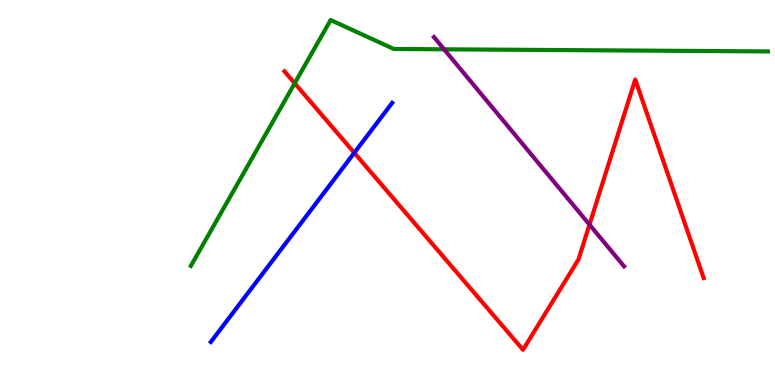[{'lines': ['blue', 'red'], 'intersections': [{'x': 4.57, 'y': 6.03}]}, {'lines': ['green', 'red'], 'intersections': [{'x': 3.8, 'y': 7.84}]}, {'lines': ['purple', 'red'], 'intersections': [{'x': 7.61, 'y': 4.17}]}, {'lines': ['blue', 'green'], 'intersections': []}, {'lines': ['blue', 'purple'], 'intersections': []}, {'lines': ['green', 'purple'], 'intersections': [{'x': 5.73, 'y': 8.72}]}]